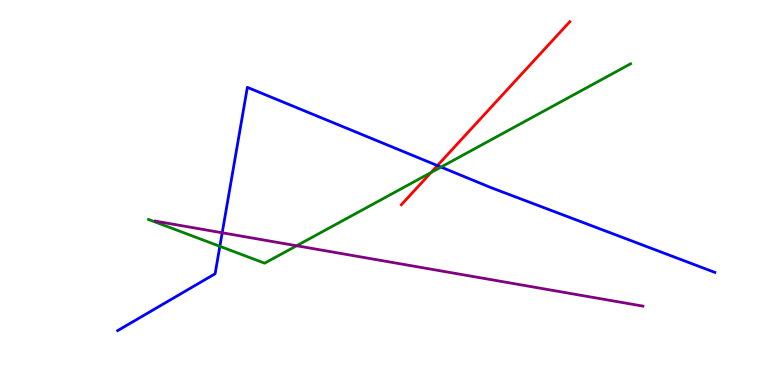[{'lines': ['blue', 'red'], 'intersections': [{'x': 5.64, 'y': 5.7}]}, {'lines': ['green', 'red'], 'intersections': [{'x': 5.56, 'y': 5.52}]}, {'lines': ['purple', 'red'], 'intersections': []}, {'lines': ['blue', 'green'], 'intersections': [{'x': 2.84, 'y': 3.6}, {'x': 5.69, 'y': 5.66}]}, {'lines': ['blue', 'purple'], 'intersections': [{'x': 2.87, 'y': 3.95}]}, {'lines': ['green', 'purple'], 'intersections': [{'x': 3.83, 'y': 3.62}]}]